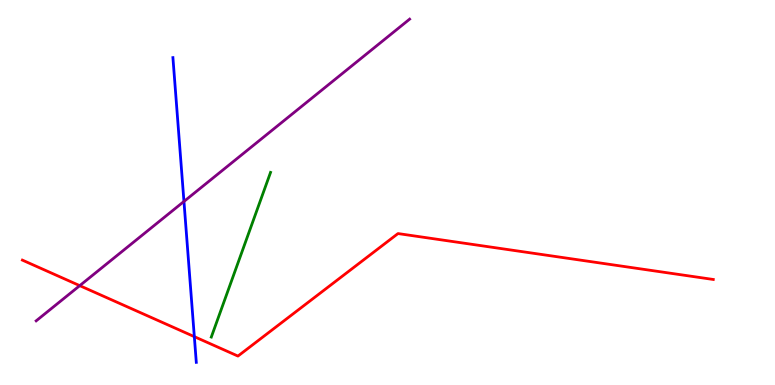[{'lines': ['blue', 'red'], 'intersections': [{'x': 2.51, 'y': 1.26}]}, {'lines': ['green', 'red'], 'intersections': []}, {'lines': ['purple', 'red'], 'intersections': [{'x': 1.03, 'y': 2.58}]}, {'lines': ['blue', 'green'], 'intersections': []}, {'lines': ['blue', 'purple'], 'intersections': [{'x': 2.37, 'y': 4.77}]}, {'lines': ['green', 'purple'], 'intersections': []}]